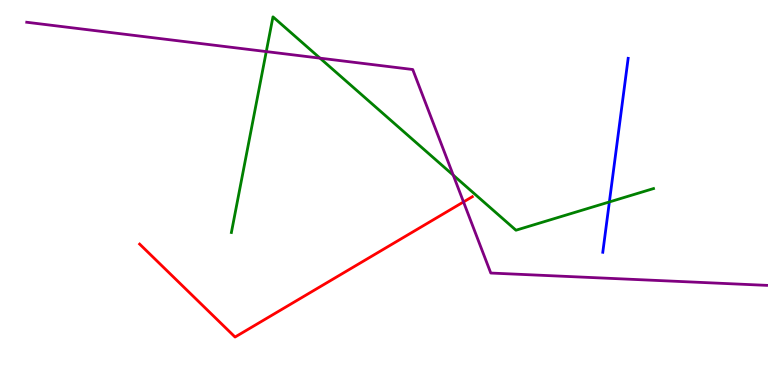[{'lines': ['blue', 'red'], 'intersections': []}, {'lines': ['green', 'red'], 'intersections': []}, {'lines': ['purple', 'red'], 'intersections': [{'x': 5.98, 'y': 4.76}]}, {'lines': ['blue', 'green'], 'intersections': [{'x': 7.86, 'y': 4.75}]}, {'lines': ['blue', 'purple'], 'intersections': []}, {'lines': ['green', 'purple'], 'intersections': [{'x': 3.44, 'y': 8.66}, {'x': 4.13, 'y': 8.49}, {'x': 5.85, 'y': 5.45}]}]